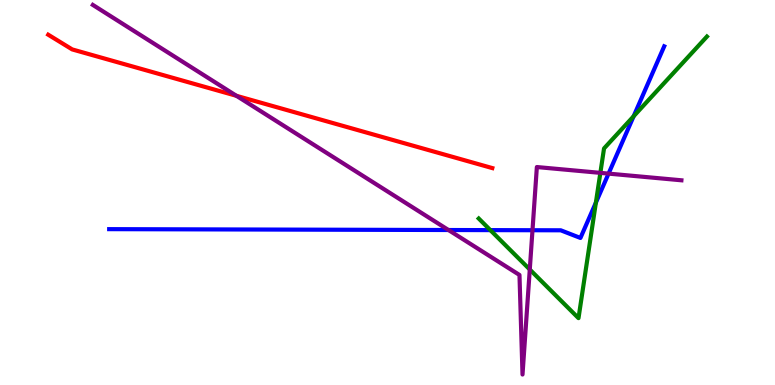[{'lines': ['blue', 'red'], 'intersections': []}, {'lines': ['green', 'red'], 'intersections': []}, {'lines': ['purple', 'red'], 'intersections': [{'x': 3.05, 'y': 7.51}]}, {'lines': ['blue', 'green'], 'intersections': [{'x': 6.33, 'y': 4.02}, {'x': 7.69, 'y': 4.74}, {'x': 8.18, 'y': 6.98}]}, {'lines': ['blue', 'purple'], 'intersections': [{'x': 5.79, 'y': 4.03}, {'x': 6.87, 'y': 4.02}, {'x': 7.85, 'y': 5.49}]}, {'lines': ['green', 'purple'], 'intersections': [{'x': 6.84, 'y': 3.0}, {'x': 7.75, 'y': 5.51}]}]